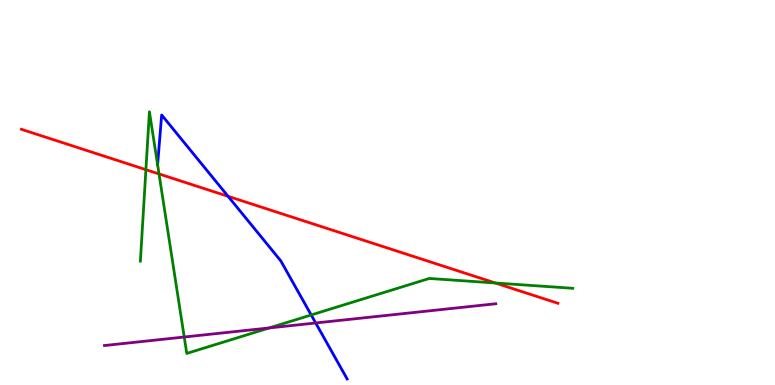[{'lines': ['blue', 'red'], 'intersections': [{'x': 2.94, 'y': 4.9}]}, {'lines': ['green', 'red'], 'intersections': [{'x': 1.88, 'y': 5.59}, {'x': 2.05, 'y': 5.48}, {'x': 6.39, 'y': 2.65}]}, {'lines': ['purple', 'red'], 'intersections': []}, {'lines': ['blue', 'green'], 'intersections': [{'x': 4.02, 'y': 1.82}]}, {'lines': ['blue', 'purple'], 'intersections': [{'x': 4.07, 'y': 1.61}]}, {'lines': ['green', 'purple'], 'intersections': [{'x': 2.38, 'y': 1.25}, {'x': 3.47, 'y': 1.48}]}]